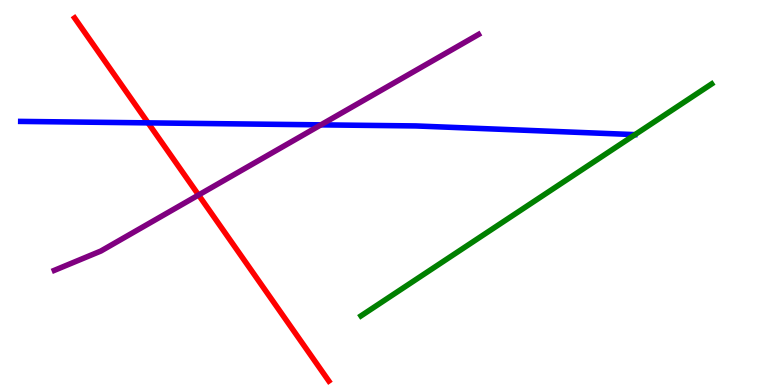[{'lines': ['blue', 'red'], 'intersections': [{'x': 1.91, 'y': 6.81}]}, {'lines': ['green', 'red'], 'intersections': []}, {'lines': ['purple', 'red'], 'intersections': [{'x': 2.56, 'y': 4.94}]}, {'lines': ['blue', 'green'], 'intersections': []}, {'lines': ['blue', 'purple'], 'intersections': [{'x': 4.14, 'y': 6.76}]}, {'lines': ['green', 'purple'], 'intersections': []}]